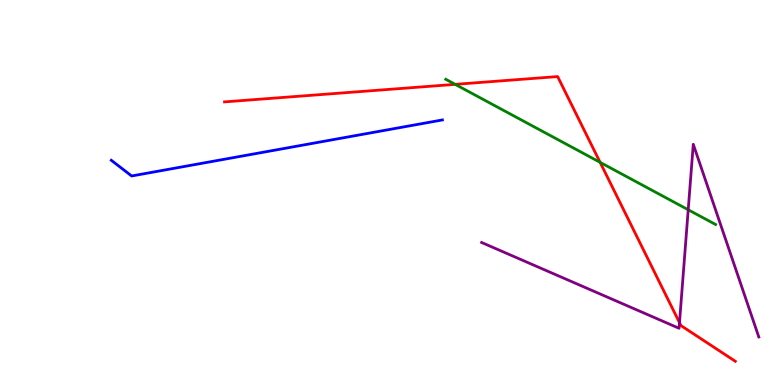[{'lines': ['blue', 'red'], 'intersections': []}, {'lines': ['green', 'red'], 'intersections': [{'x': 5.87, 'y': 7.81}, {'x': 7.74, 'y': 5.78}]}, {'lines': ['purple', 'red'], 'intersections': [{'x': 8.77, 'y': 1.62}]}, {'lines': ['blue', 'green'], 'intersections': []}, {'lines': ['blue', 'purple'], 'intersections': []}, {'lines': ['green', 'purple'], 'intersections': [{'x': 8.88, 'y': 4.55}]}]